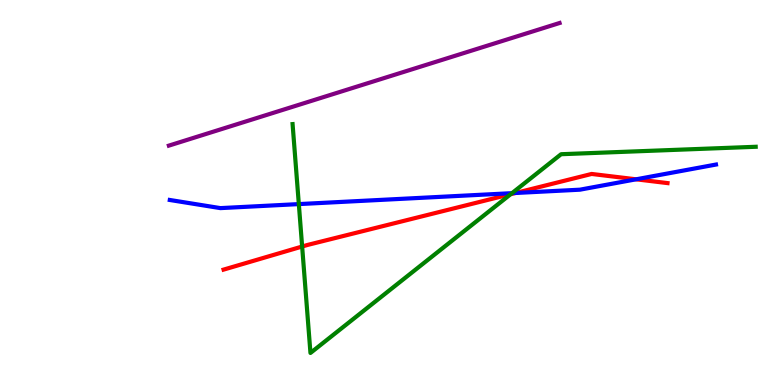[{'lines': ['blue', 'red'], 'intersections': [{'x': 6.65, 'y': 4.99}, {'x': 8.21, 'y': 5.34}]}, {'lines': ['green', 'red'], 'intersections': [{'x': 3.9, 'y': 3.6}, {'x': 6.59, 'y': 4.96}]}, {'lines': ['purple', 'red'], 'intersections': []}, {'lines': ['blue', 'green'], 'intersections': [{'x': 3.86, 'y': 4.7}, {'x': 6.61, 'y': 4.98}]}, {'lines': ['blue', 'purple'], 'intersections': []}, {'lines': ['green', 'purple'], 'intersections': []}]